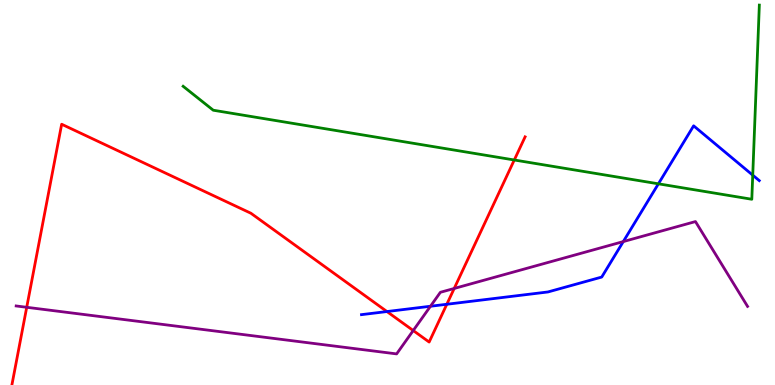[{'lines': ['blue', 'red'], 'intersections': [{'x': 4.99, 'y': 1.91}, {'x': 5.77, 'y': 2.1}]}, {'lines': ['green', 'red'], 'intersections': [{'x': 6.64, 'y': 5.84}]}, {'lines': ['purple', 'red'], 'intersections': [{'x': 0.345, 'y': 2.02}, {'x': 5.33, 'y': 1.41}, {'x': 5.86, 'y': 2.51}]}, {'lines': ['blue', 'green'], 'intersections': [{'x': 8.5, 'y': 5.23}, {'x': 9.71, 'y': 5.45}]}, {'lines': ['blue', 'purple'], 'intersections': [{'x': 5.55, 'y': 2.05}, {'x': 8.04, 'y': 3.73}]}, {'lines': ['green', 'purple'], 'intersections': []}]